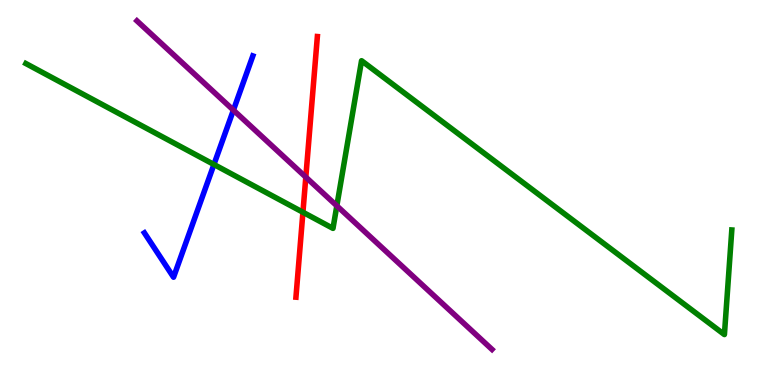[{'lines': ['blue', 'red'], 'intersections': []}, {'lines': ['green', 'red'], 'intersections': [{'x': 3.91, 'y': 4.49}]}, {'lines': ['purple', 'red'], 'intersections': [{'x': 3.95, 'y': 5.4}]}, {'lines': ['blue', 'green'], 'intersections': [{'x': 2.76, 'y': 5.73}]}, {'lines': ['blue', 'purple'], 'intersections': [{'x': 3.01, 'y': 7.14}]}, {'lines': ['green', 'purple'], 'intersections': [{'x': 4.35, 'y': 4.65}]}]